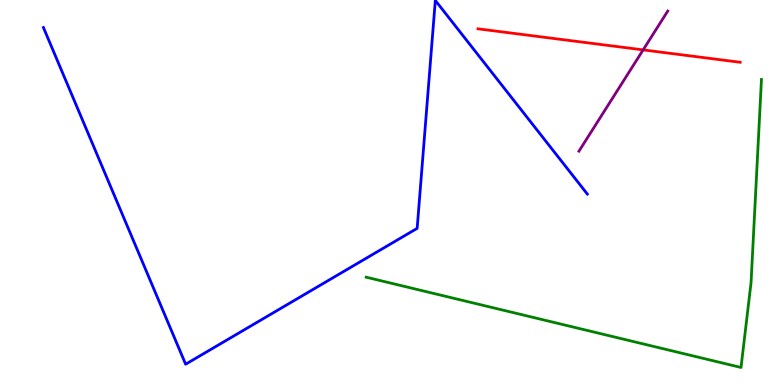[{'lines': ['blue', 'red'], 'intersections': []}, {'lines': ['green', 'red'], 'intersections': []}, {'lines': ['purple', 'red'], 'intersections': [{'x': 8.3, 'y': 8.7}]}, {'lines': ['blue', 'green'], 'intersections': []}, {'lines': ['blue', 'purple'], 'intersections': []}, {'lines': ['green', 'purple'], 'intersections': []}]